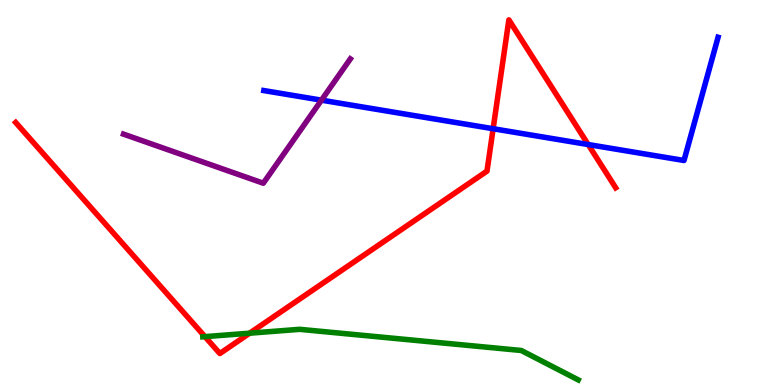[{'lines': ['blue', 'red'], 'intersections': [{'x': 6.36, 'y': 6.66}, {'x': 7.59, 'y': 6.25}]}, {'lines': ['green', 'red'], 'intersections': [{'x': 2.64, 'y': 1.26}, {'x': 3.22, 'y': 1.35}]}, {'lines': ['purple', 'red'], 'intersections': []}, {'lines': ['blue', 'green'], 'intersections': []}, {'lines': ['blue', 'purple'], 'intersections': [{'x': 4.15, 'y': 7.4}]}, {'lines': ['green', 'purple'], 'intersections': []}]